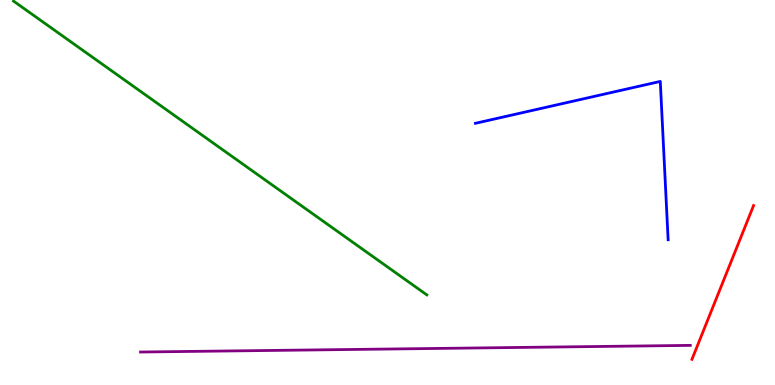[{'lines': ['blue', 'red'], 'intersections': []}, {'lines': ['green', 'red'], 'intersections': []}, {'lines': ['purple', 'red'], 'intersections': []}, {'lines': ['blue', 'green'], 'intersections': []}, {'lines': ['blue', 'purple'], 'intersections': []}, {'lines': ['green', 'purple'], 'intersections': []}]